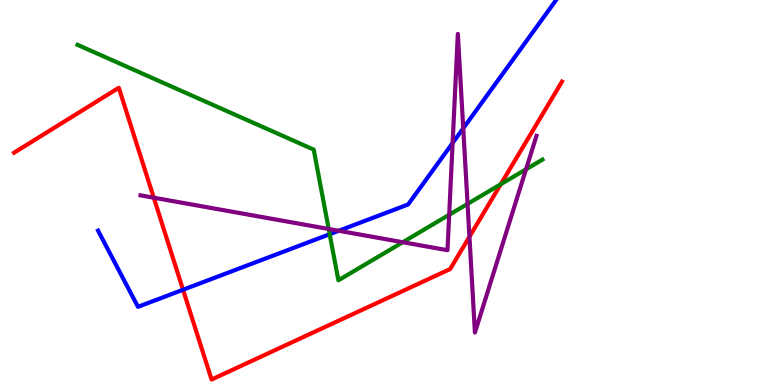[{'lines': ['blue', 'red'], 'intersections': [{'x': 2.36, 'y': 2.47}]}, {'lines': ['green', 'red'], 'intersections': [{'x': 6.46, 'y': 5.21}]}, {'lines': ['purple', 'red'], 'intersections': [{'x': 1.98, 'y': 4.86}, {'x': 6.06, 'y': 3.85}]}, {'lines': ['blue', 'green'], 'intersections': [{'x': 4.25, 'y': 3.92}]}, {'lines': ['blue', 'purple'], 'intersections': [{'x': 4.37, 'y': 4.01}, {'x': 5.84, 'y': 6.29}, {'x': 5.98, 'y': 6.67}]}, {'lines': ['green', 'purple'], 'intersections': [{'x': 4.24, 'y': 4.05}, {'x': 5.2, 'y': 3.71}, {'x': 5.8, 'y': 4.42}, {'x': 6.03, 'y': 4.7}, {'x': 6.79, 'y': 5.6}]}]